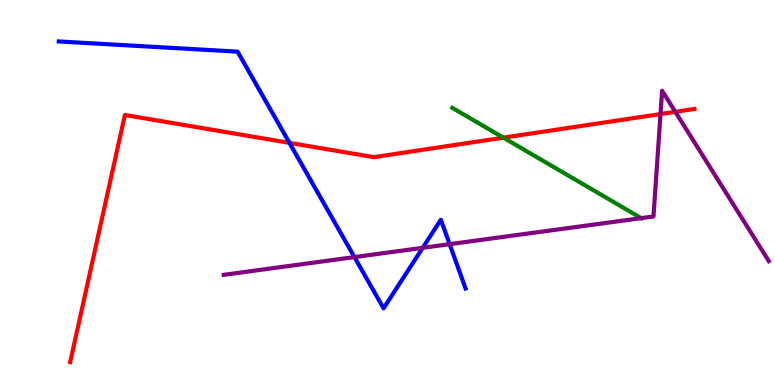[{'lines': ['blue', 'red'], 'intersections': [{'x': 3.73, 'y': 6.29}]}, {'lines': ['green', 'red'], 'intersections': [{'x': 6.5, 'y': 6.42}]}, {'lines': ['purple', 'red'], 'intersections': [{'x': 8.52, 'y': 7.04}, {'x': 8.71, 'y': 7.1}]}, {'lines': ['blue', 'green'], 'intersections': []}, {'lines': ['blue', 'purple'], 'intersections': [{'x': 4.57, 'y': 3.32}, {'x': 5.45, 'y': 3.56}, {'x': 5.8, 'y': 3.66}]}, {'lines': ['green', 'purple'], 'intersections': [{'x': 8.27, 'y': 4.33}]}]